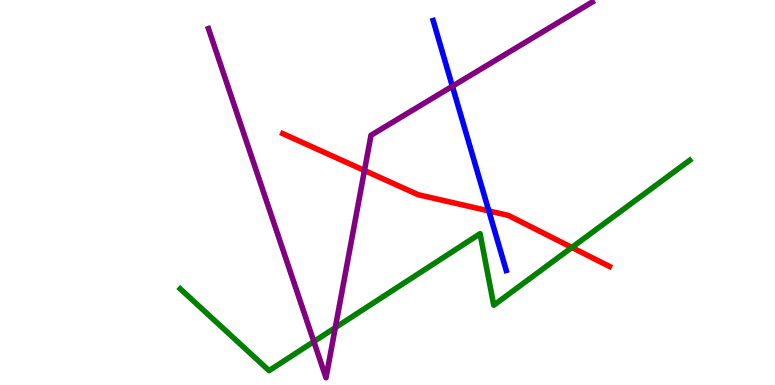[{'lines': ['blue', 'red'], 'intersections': [{'x': 6.31, 'y': 4.52}]}, {'lines': ['green', 'red'], 'intersections': [{'x': 7.38, 'y': 3.57}]}, {'lines': ['purple', 'red'], 'intersections': [{'x': 4.7, 'y': 5.57}]}, {'lines': ['blue', 'green'], 'intersections': []}, {'lines': ['blue', 'purple'], 'intersections': [{'x': 5.84, 'y': 7.76}]}, {'lines': ['green', 'purple'], 'intersections': [{'x': 4.05, 'y': 1.13}, {'x': 4.33, 'y': 1.49}]}]